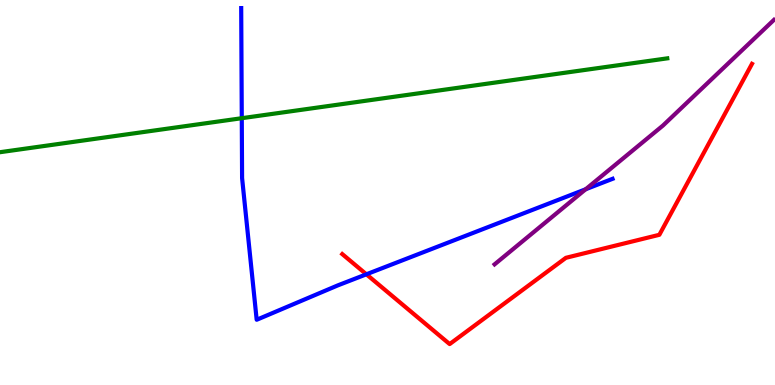[{'lines': ['blue', 'red'], 'intersections': [{'x': 4.73, 'y': 2.88}]}, {'lines': ['green', 'red'], 'intersections': []}, {'lines': ['purple', 'red'], 'intersections': []}, {'lines': ['blue', 'green'], 'intersections': [{'x': 3.12, 'y': 6.93}]}, {'lines': ['blue', 'purple'], 'intersections': [{'x': 7.56, 'y': 5.08}]}, {'lines': ['green', 'purple'], 'intersections': []}]